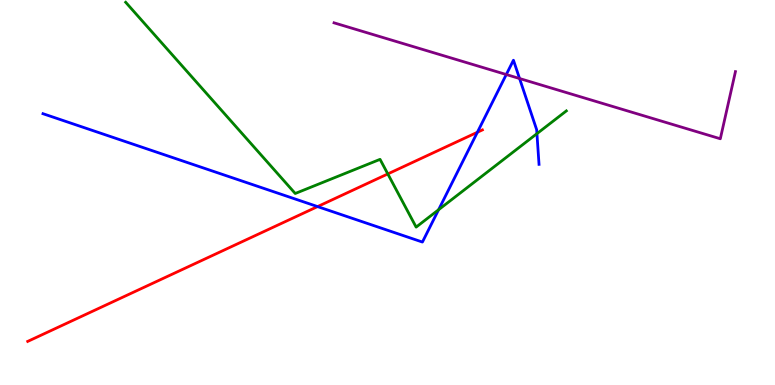[{'lines': ['blue', 'red'], 'intersections': [{'x': 4.1, 'y': 4.63}, {'x': 6.16, 'y': 6.56}]}, {'lines': ['green', 'red'], 'intersections': [{'x': 5.0, 'y': 5.48}]}, {'lines': ['purple', 'red'], 'intersections': []}, {'lines': ['blue', 'green'], 'intersections': [{'x': 5.66, 'y': 4.55}, {'x': 6.93, 'y': 6.53}]}, {'lines': ['blue', 'purple'], 'intersections': [{'x': 6.53, 'y': 8.06}, {'x': 6.7, 'y': 7.96}]}, {'lines': ['green', 'purple'], 'intersections': []}]